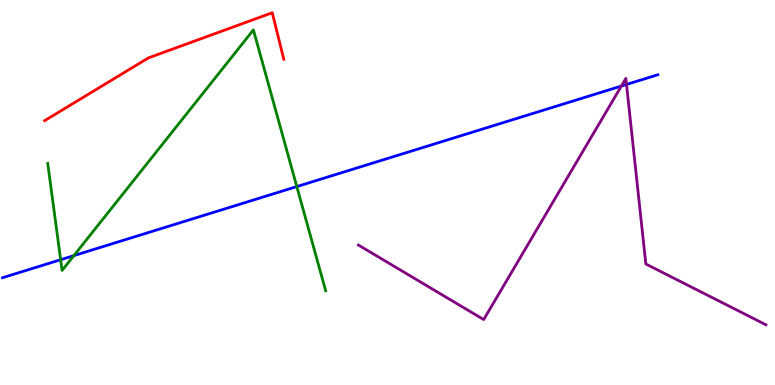[{'lines': ['blue', 'red'], 'intersections': []}, {'lines': ['green', 'red'], 'intersections': []}, {'lines': ['purple', 'red'], 'intersections': []}, {'lines': ['blue', 'green'], 'intersections': [{'x': 0.782, 'y': 3.25}, {'x': 0.953, 'y': 3.36}, {'x': 3.83, 'y': 5.15}]}, {'lines': ['blue', 'purple'], 'intersections': [{'x': 8.02, 'y': 7.76}, {'x': 8.08, 'y': 7.81}]}, {'lines': ['green', 'purple'], 'intersections': []}]